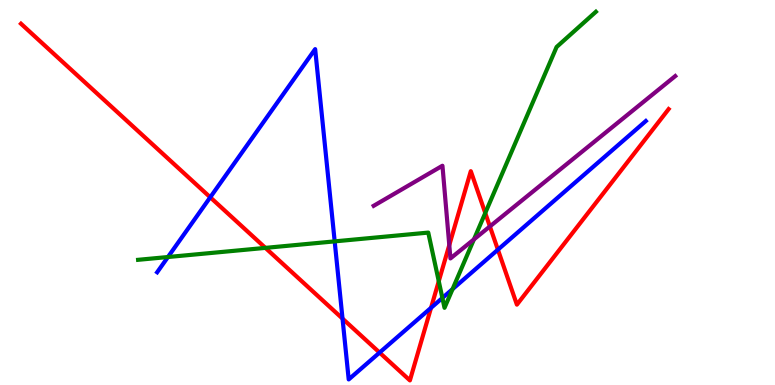[{'lines': ['blue', 'red'], 'intersections': [{'x': 2.71, 'y': 4.88}, {'x': 4.42, 'y': 1.72}, {'x': 4.9, 'y': 0.842}, {'x': 5.56, 'y': 2.0}, {'x': 6.42, 'y': 3.52}]}, {'lines': ['green', 'red'], 'intersections': [{'x': 3.42, 'y': 3.56}, {'x': 5.66, 'y': 2.7}, {'x': 6.26, 'y': 4.47}]}, {'lines': ['purple', 'red'], 'intersections': [{'x': 5.8, 'y': 3.63}, {'x': 6.32, 'y': 4.12}]}, {'lines': ['blue', 'green'], 'intersections': [{'x': 2.17, 'y': 3.32}, {'x': 4.32, 'y': 3.73}, {'x': 5.71, 'y': 2.26}, {'x': 5.84, 'y': 2.49}]}, {'lines': ['blue', 'purple'], 'intersections': []}, {'lines': ['green', 'purple'], 'intersections': [{'x': 6.12, 'y': 3.78}]}]